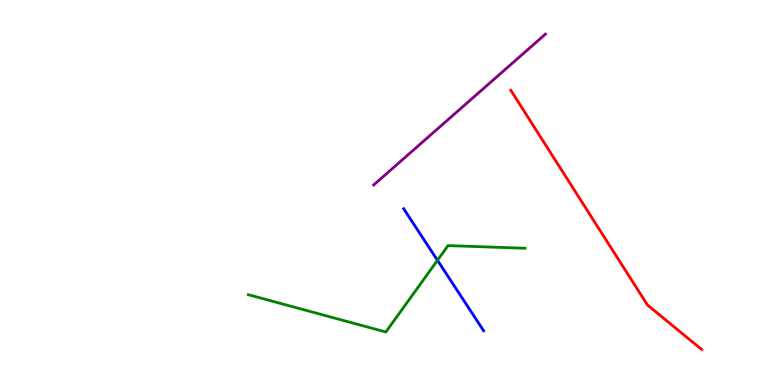[{'lines': ['blue', 'red'], 'intersections': []}, {'lines': ['green', 'red'], 'intersections': []}, {'lines': ['purple', 'red'], 'intersections': []}, {'lines': ['blue', 'green'], 'intersections': [{'x': 5.64, 'y': 3.24}]}, {'lines': ['blue', 'purple'], 'intersections': []}, {'lines': ['green', 'purple'], 'intersections': []}]